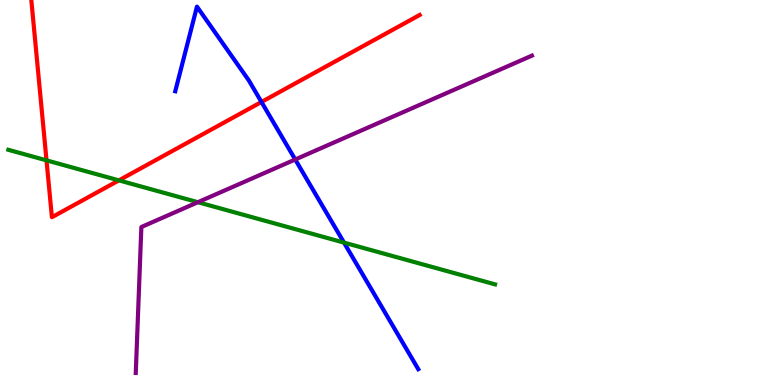[{'lines': ['blue', 'red'], 'intersections': [{'x': 3.37, 'y': 7.35}]}, {'lines': ['green', 'red'], 'intersections': [{'x': 0.6, 'y': 5.84}, {'x': 1.53, 'y': 5.32}]}, {'lines': ['purple', 'red'], 'intersections': []}, {'lines': ['blue', 'green'], 'intersections': [{'x': 4.44, 'y': 3.7}]}, {'lines': ['blue', 'purple'], 'intersections': [{'x': 3.81, 'y': 5.86}]}, {'lines': ['green', 'purple'], 'intersections': [{'x': 2.55, 'y': 4.75}]}]